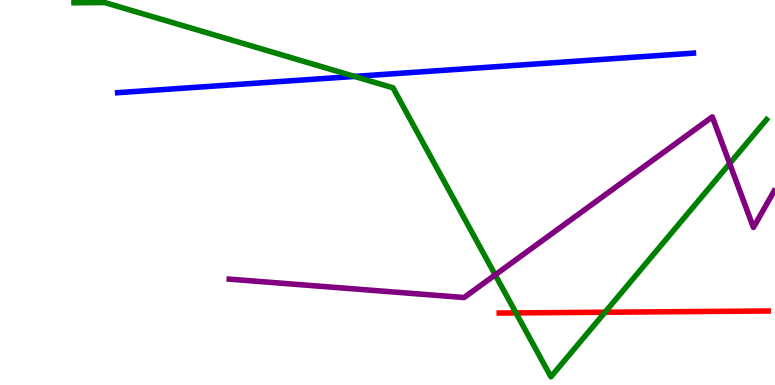[{'lines': ['blue', 'red'], 'intersections': []}, {'lines': ['green', 'red'], 'intersections': [{'x': 6.66, 'y': 1.87}, {'x': 7.81, 'y': 1.89}]}, {'lines': ['purple', 'red'], 'intersections': []}, {'lines': ['blue', 'green'], 'intersections': [{'x': 4.57, 'y': 8.02}]}, {'lines': ['blue', 'purple'], 'intersections': []}, {'lines': ['green', 'purple'], 'intersections': [{'x': 6.39, 'y': 2.86}, {'x': 9.41, 'y': 5.75}]}]